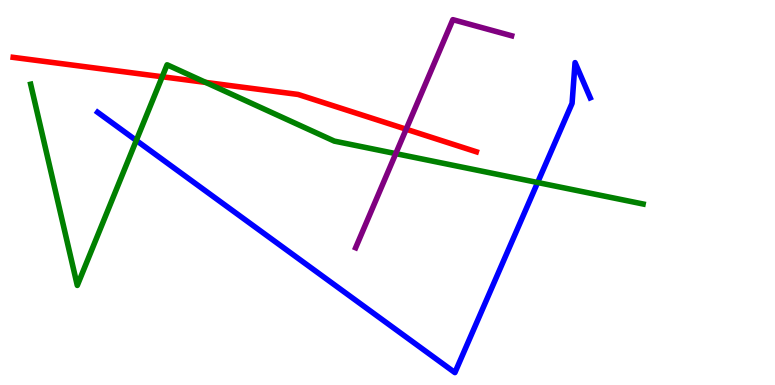[{'lines': ['blue', 'red'], 'intersections': []}, {'lines': ['green', 'red'], 'intersections': [{'x': 2.09, 'y': 8.01}, {'x': 2.65, 'y': 7.86}]}, {'lines': ['purple', 'red'], 'intersections': [{'x': 5.24, 'y': 6.64}]}, {'lines': ['blue', 'green'], 'intersections': [{'x': 1.76, 'y': 6.35}, {'x': 6.94, 'y': 5.26}]}, {'lines': ['blue', 'purple'], 'intersections': []}, {'lines': ['green', 'purple'], 'intersections': [{'x': 5.11, 'y': 6.01}]}]